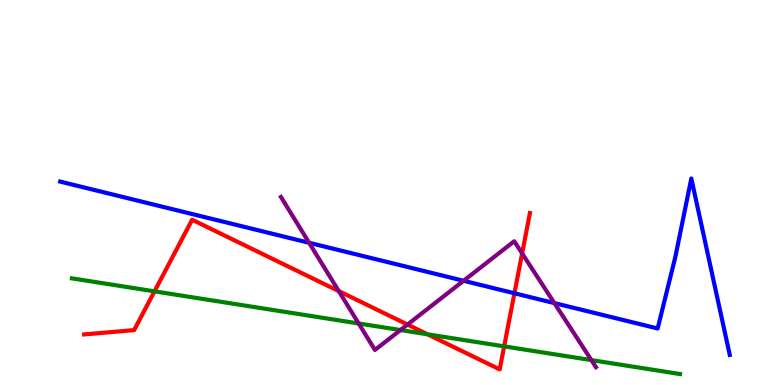[{'lines': ['blue', 'red'], 'intersections': [{'x': 6.64, 'y': 2.38}]}, {'lines': ['green', 'red'], 'intersections': [{'x': 1.99, 'y': 2.43}, {'x': 5.52, 'y': 1.32}, {'x': 6.51, 'y': 1.0}]}, {'lines': ['purple', 'red'], 'intersections': [{'x': 4.37, 'y': 2.44}, {'x': 5.26, 'y': 1.57}, {'x': 6.74, 'y': 3.42}]}, {'lines': ['blue', 'green'], 'intersections': []}, {'lines': ['blue', 'purple'], 'intersections': [{'x': 3.99, 'y': 3.69}, {'x': 5.98, 'y': 2.71}, {'x': 7.15, 'y': 2.13}]}, {'lines': ['green', 'purple'], 'intersections': [{'x': 4.63, 'y': 1.6}, {'x': 5.17, 'y': 1.43}, {'x': 7.63, 'y': 0.647}]}]